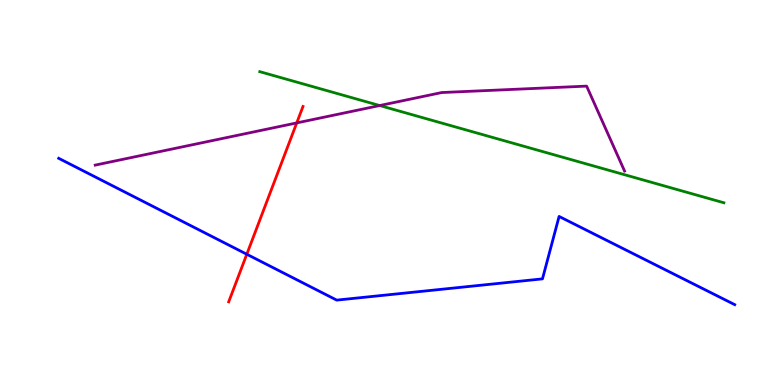[{'lines': ['blue', 'red'], 'intersections': [{'x': 3.18, 'y': 3.4}]}, {'lines': ['green', 'red'], 'intersections': []}, {'lines': ['purple', 'red'], 'intersections': [{'x': 3.83, 'y': 6.81}]}, {'lines': ['blue', 'green'], 'intersections': []}, {'lines': ['blue', 'purple'], 'intersections': []}, {'lines': ['green', 'purple'], 'intersections': [{'x': 4.9, 'y': 7.26}]}]